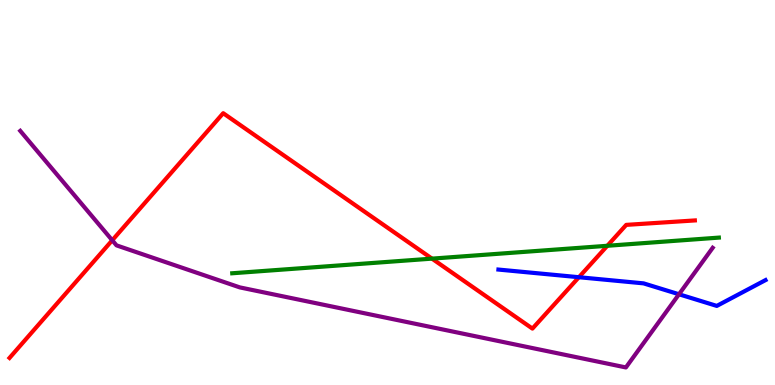[{'lines': ['blue', 'red'], 'intersections': [{'x': 7.47, 'y': 2.8}]}, {'lines': ['green', 'red'], 'intersections': [{'x': 5.57, 'y': 3.28}, {'x': 7.84, 'y': 3.62}]}, {'lines': ['purple', 'red'], 'intersections': [{'x': 1.45, 'y': 3.76}]}, {'lines': ['blue', 'green'], 'intersections': []}, {'lines': ['blue', 'purple'], 'intersections': [{'x': 8.76, 'y': 2.36}]}, {'lines': ['green', 'purple'], 'intersections': []}]